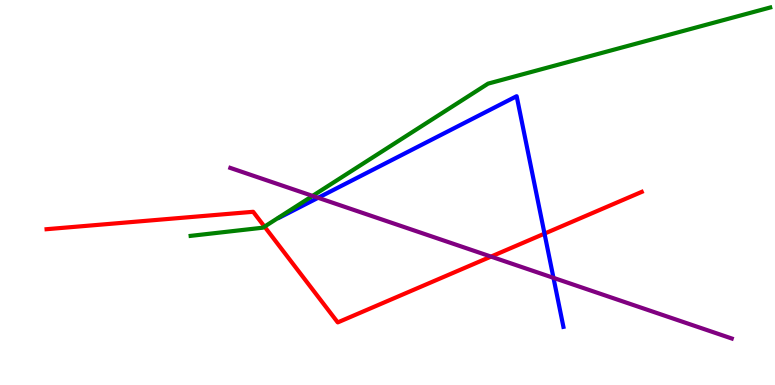[{'lines': ['blue', 'red'], 'intersections': [{'x': 7.03, 'y': 3.93}]}, {'lines': ['green', 'red'], 'intersections': [{'x': 3.41, 'y': 4.11}]}, {'lines': ['purple', 'red'], 'intersections': [{'x': 6.34, 'y': 3.34}]}, {'lines': ['blue', 'green'], 'intersections': []}, {'lines': ['blue', 'purple'], 'intersections': [{'x': 4.1, 'y': 4.86}, {'x': 7.14, 'y': 2.78}]}, {'lines': ['green', 'purple'], 'intersections': [{'x': 4.03, 'y': 4.91}]}]